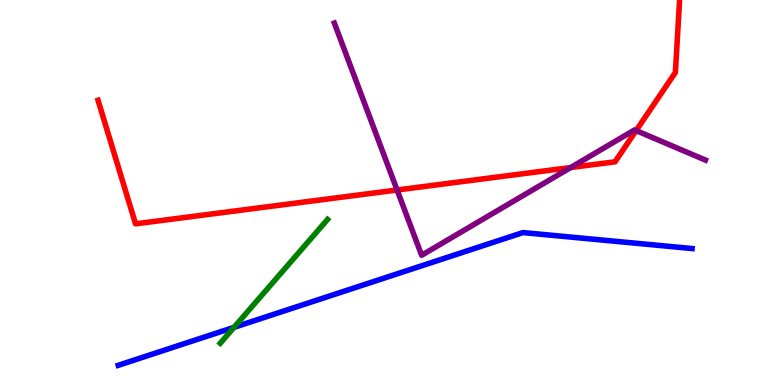[{'lines': ['blue', 'red'], 'intersections': []}, {'lines': ['green', 'red'], 'intersections': []}, {'lines': ['purple', 'red'], 'intersections': [{'x': 5.12, 'y': 5.06}, {'x': 7.36, 'y': 5.65}, {'x': 8.21, 'y': 6.61}]}, {'lines': ['blue', 'green'], 'intersections': [{'x': 3.02, 'y': 1.5}]}, {'lines': ['blue', 'purple'], 'intersections': []}, {'lines': ['green', 'purple'], 'intersections': []}]